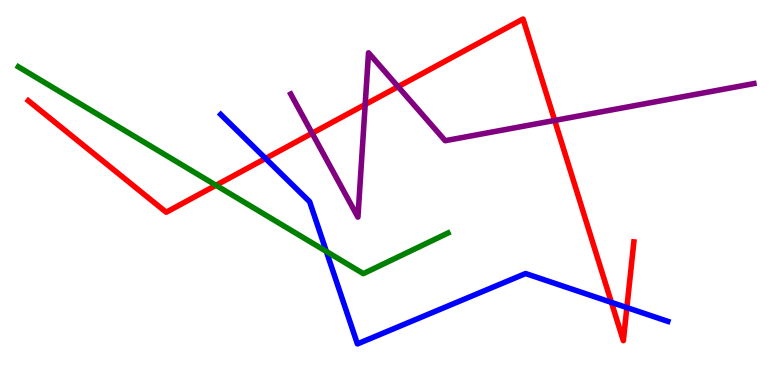[{'lines': ['blue', 'red'], 'intersections': [{'x': 3.43, 'y': 5.88}, {'x': 7.89, 'y': 2.15}, {'x': 8.09, 'y': 2.01}]}, {'lines': ['green', 'red'], 'intersections': [{'x': 2.79, 'y': 5.19}]}, {'lines': ['purple', 'red'], 'intersections': [{'x': 4.03, 'y': 6.54}, {'x': 4.71, 'y': 7.29}, {'x': 5.14, 'y': 7.75}, {'x': 7.16, 'y': 6.87}]}, {'lines': ['blue', 'green'], 'intersections': [{'x': 4.21, 'y': 3.47}]}, {'lines': ['blue', 'purple'], 'intersections': []}, {'lines': ['green', 'purple'], 'intersections': []}]